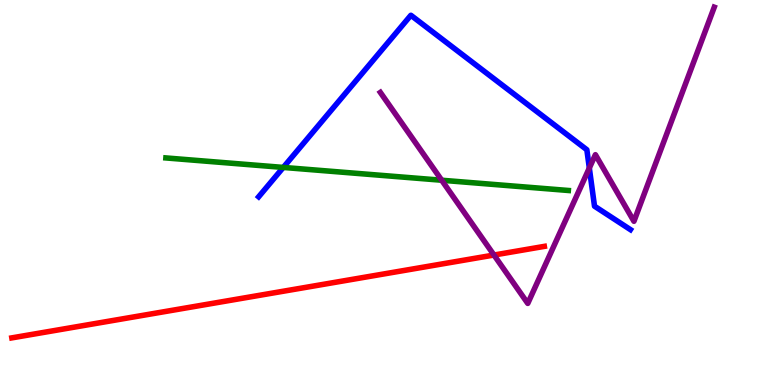[{'lines': ['blue', 'red'], 'intersections': []}, {'lines': ['green', 'red'], 'intersections': []}, {'lines': ['purple', 'red'], 'intersections': [{'x': 6.37, 'y': 3.38}]}, {'lines': ['blue', 'green'], 'intersections': [{'x': 3.66, 'y': 5.65}]}, {'lines': ['blue', 'purple'], 'intersections': [{'x': 7.6, 'y': 5.64}]}, {'lines': ['green', 'purple'], 'intersections': [{'x': 5.7, 'y': 5.32}]}]